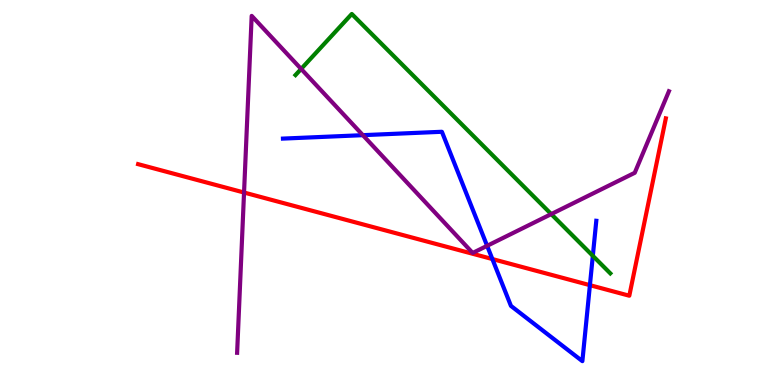[{'lines': ['blue', 'red'], 'intersections': [{'x': 6.35, 'y': 3.27}, {'x': 7.61, 'y': 2.59}]}, {'lines': ['green', 'red'], 'intersections': []}, {'lines': ['purple', 'red'], 'intersections': [{'x': 3.15, 'y': 5.0}]}, {'lines': ['blue', 'green'], 'intersections': [{'x': 7.65, 'y': 3.36}]}, {'lines': ['blue', 'purple'], 'intersections': [{'x': 4.68, 'y': 6.49}, {'x': 6.29, 'y': 3.62}]}, {'lines': ['green', 'purple'], 'intersections': [{'x': 3.89, 'y': 8.21}, {'x': 7.11, 'y': 4.44}]}]